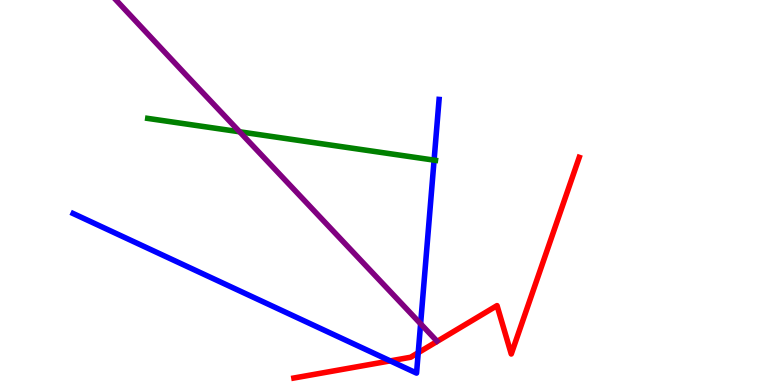[{'lines': ['blue', 'red'], 'intersections': [{'x': 5.04, 'y': 0.627}, {'x': 5.4, 'y': 0.839}]}, {'lines': ['green', 'red'], 'intersections': []}, {'lines': ['purple', 'red'], 'intersections': []}, {'lines': ['blue', 'green'], 'intersections': [{'x': 5.6, 'y': 5.84}]}, {'lines': ['blue', 'purple'], 'intersections': [{'x': 5.43, 'y': 1.59}]}, {'lines': ['green', 'purple'], 'intersections': [{'x': 3.09, 'y': 6.58}]}]